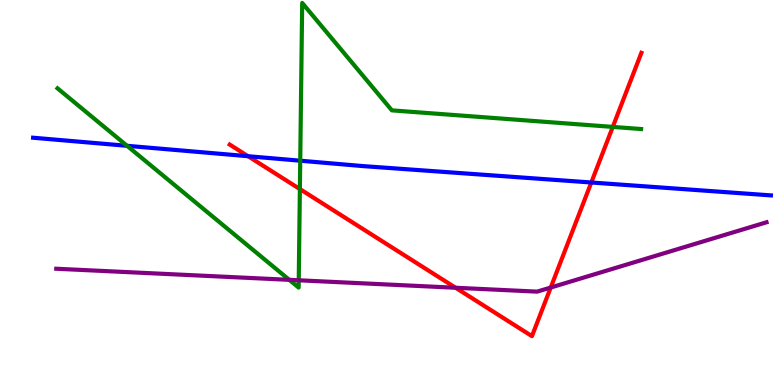[{'lines': ['blue', 'red'], 'intersections': [{'x': 3.2, 'y': 5.94}, {'x': 7.63, 'y': 5.26}]}, {'lines': ['green', 'red'], 'intersections': [{'x': 3.87, 'y': 5.09}, {'x': 7.91, 'y': 6.7}]}, {'lines': ['purple', 'red'], 'intersections': [{'x': 5.88, 'y': 2.53}, {'x': 7.11, 'y': 2.53}]}, {'lines': ['blue', 'green'], 'intersections': [{'x': 1.64, 'y': 6.21}, {'x': 3.87, 'y': 5.83}]}, {'lines': ['blue', 'purple'], 'intersections': []}, {'lines': ['green', 'purple'], 'intersections': [{'x': 3.73, 'y': 2.73}, {'x': 3.85, 'y': 2.72}]}]